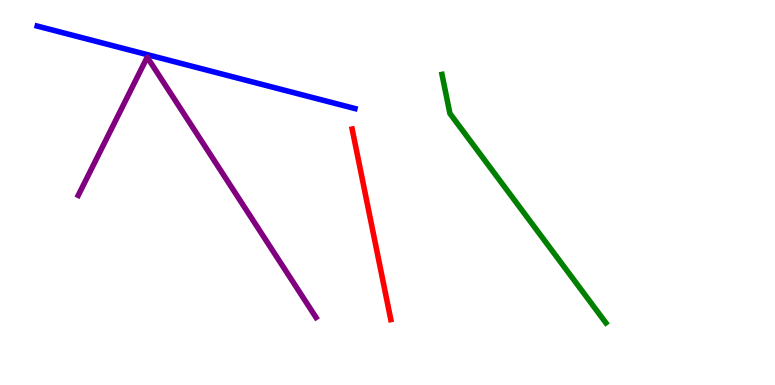[{'lines': ['blue', 'red'], 'intersections': []}, {'lines': ['green', 'red'], 'intersections': []}, {'lines': ['purple', 'red'], 'intersections': []}, {'lines': ['blue', 'green'], 'intersections': []}, {'lines': ['blue', 'purple'], 'intersections': []}, {'lines': ['green', 'purple'], 'intersections': []}]